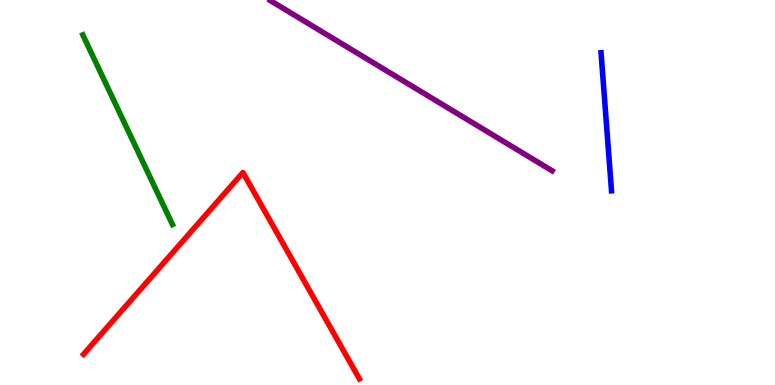[{'lines': ['blue', 'red'], 'intersections': []}, {'lines': ['green', 'red'], 'intersections': []}, {'lines': ['purple', 'red'], 'intersections': []}, {'lines': ['blue', 'green'], 'intersections': []}, {'lines': ['blue', 'purple'], 'intersections': []}, {'lines': ['green', 'purple'], 'intersections': []}]